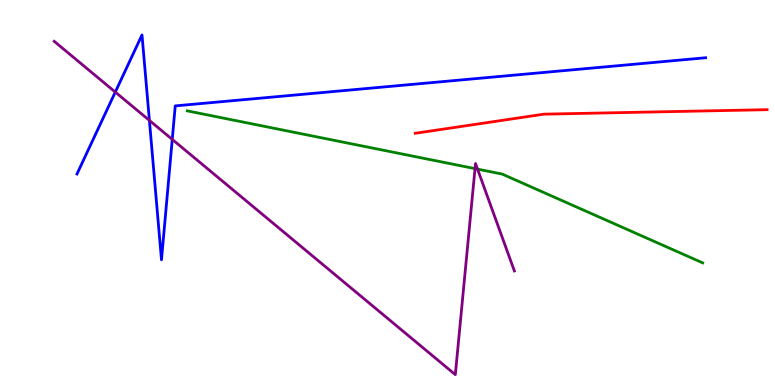[{'lines': ['blue', 'red'], 'intersections': []}, {'lines': ['green', 'red'], 'intersections': []}, {'lines': ['purple', 'red'], 'intersections': []}, {'lines': ['blue', 'green'], 'intersections': []}, {'lines': ['blue', 'purple'], 'intersections': [{'x': 1.49, 'y': 7.61}, {'x': 1.93, 'y': 6.87}, {'x': 2.22, 'y': 6.38}]}, {'lines': ['green', 'purple'], 'intersections': [{'x': 6.13, 'y': 5.62}, {'x': 6.16, 'y': 5.61}]}]